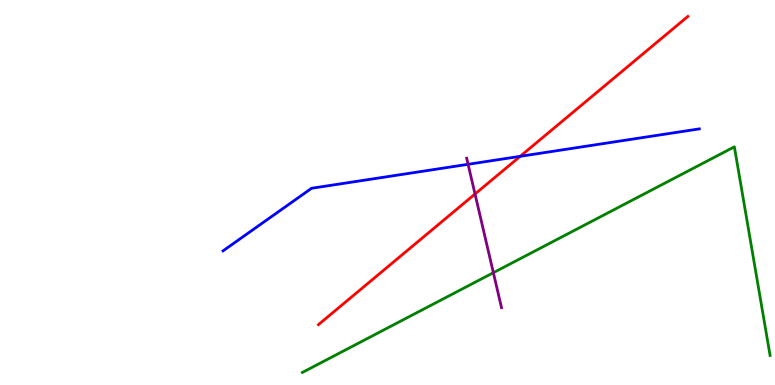[{'lines': ['blue', 'red'], 'intersections': [{'x': 6.71, 'y': 5.94}]}, {'lines': ['green', 'red'], 'intersections': []}, {'lines': ['purple', 'red'], 'intersections': [{'x': 6.13, 'y': 4.96}]}, {'lines': ['blue', 'green'], 'intersections': []}, {'lines': ['blue', 'purple'], 'intersections': [{'x': 6.04, 'y': 5.73}]}, {'lines': ['green', 'purple'], 'intersections': [{'x': 6.37, 'y': 2.92}]}]